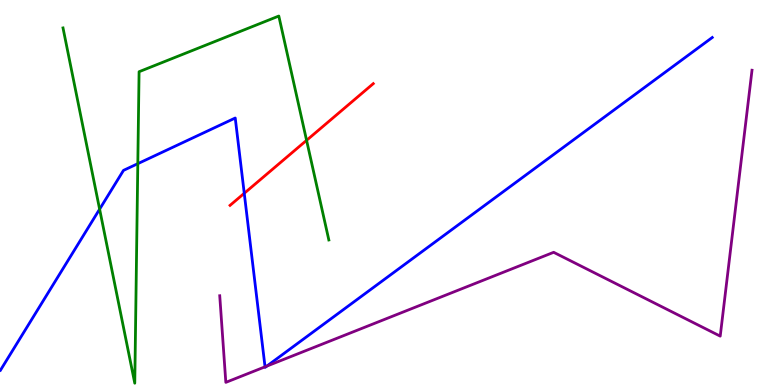[{'lines': ['blue', 'red'], 'intersections': [{'x': 3.15, 'y': 4.98}]}, {'lines': ['green', 'red'], 'intersections': [{'x': 3.96, 'y': 6.35}]}, {'lines': ['purple', 'red'], 'intersections': []}, {'lines': ['blue', 'green'], 'intersections': [{'x': 1.29, 'y': 4.57}, {'x': 1.78, 'y': 5.75}]}, {'lines': ['blue', 'purple'], 'intersections': [{'x': 3.42, 'y': 0.472}, {'x': 3.44, 'y': 0.491}]}, {'lines': ['green', 'purple'], 'intersections': []}]